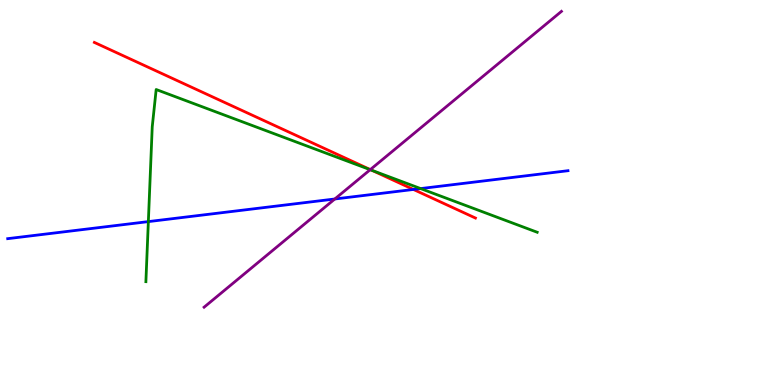[{'lines': ['blue', 'red'], 'intersections': [{'x': 5.33, 'y': 5.08}]}, {'lines': ['green', 'red'], 'intersections': [{'x': 4.8, 'y': 5.58}]}, {'lines': ['purple', 'red'], 'intersections': [{'x': 4.78, 'y': 5.59}]}, {'lines': ['blue', 'green'], 'intersections': [{'x': 1.91, 'y': 4.24}, {'x': 5.43, 'y': 5.1}]}, {'lines': ['blue', 'purple'], 'intersections': [{'x': 4.32, 'y': 4.83}]}, {'lines': ['green', 'purple'], 'intersections': [{'x': 4.78, 'y': 5.59}]}]